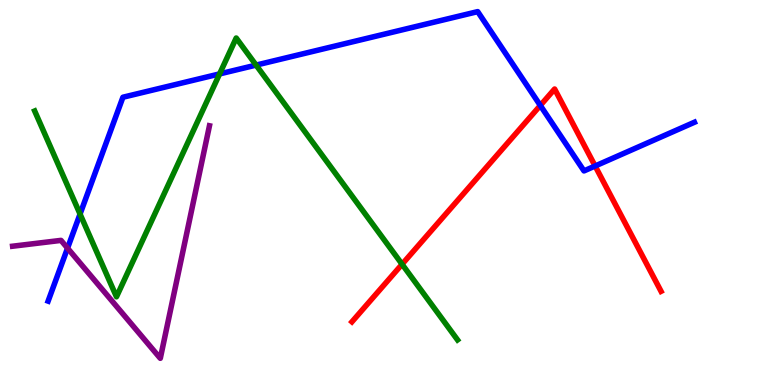[{'lines': ['blue', 'red'], 'intersections': [{'x': 6.97, 'y': 7.26}, {'x': 7.68, 'y': 5.69}]}, {'lines': ['green', 'red'], 'intersections': [{'x': 5.19, 'y': 3.14}]}, {'lines': ['purple', 'red'], 'intersections': []}, {'lines': ['blue', 'green'], 'intersections': [{'x': 1.03, 'y': 4.44}, {'x': 2.83, 'y': 8.08}, {'x': 3.3, 'y': 8.31}]}, {'lines': ['blue', 'purple'], 'intersections': [{'x': 0.872, 'y': 3.55}]}, {'lines': ['green', 'purple'], 'intersections': []}]